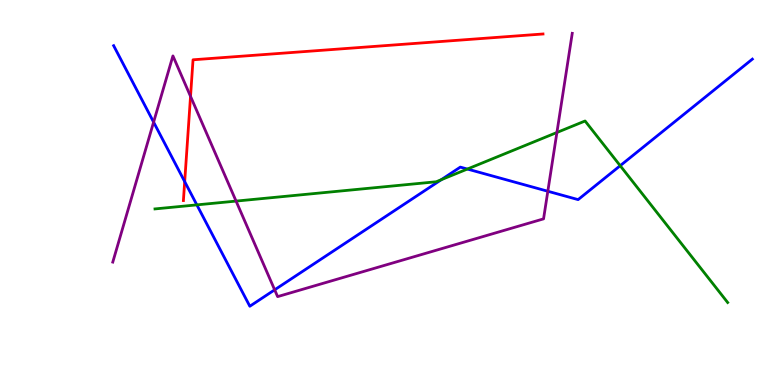[{'lines': ['blue', 'red'], 'intersections': [{'x': 2.38, 'y': 5.28}]}, {'lines': ['green', 'red'], 'intersections': []}, {'lines': ['purple', 'red'], 'intersections': [{'x': 2.46, 'y': 7.5}]}, {'lines': ['blue', 'green'], 'intersections': [{'x': 2.54, 'y': 4.68}, {'x': 5.69, 'y': 5.33}, {'x': 6.03, 'y': 5.61}, {'x': 8.0, 'y': 5.7}]}, {'lines': ['blue', 'purple'], 'intersections': [{'x': 1.98, 'y': 6.83}, {'x': 3.54, 'y': 2.47}, {'x': 7.07, 'y': 5.03}]}, {'lines': ['green', 'purple'], 'intersections': [{'x': 3.05, 'y': 4.78}, {'x': 7.19, 'y': 6.56}]}]